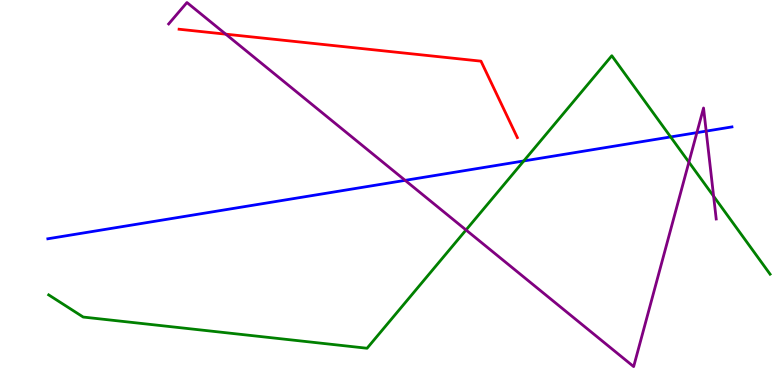[{'lines': ['blue', 'red'], 'intersections': []}, {'lines': ['green', 'red'], 'intersections': []}, {'lines': ['purple', 'red'], 'intersections': [{'x': 2.91, 'y': 9.11}]}, {'lines': ['blue', 'green'], 'intersections': [{'x': 6.76, 'y': 5.82}, {'x': 8.65, 'y': 6.44}]}, {'lines': ['blue', 'purple'], 'intersections': [{'x': 5.23, 'y': 5.32}, {'x': 8.99, 'y': 6.55}, {'x': 9.11, 'y': 6.59}]}, {'lines': ['green', 'purple'], 'intersections': [{'x': 6.01, 'y': 4.03}, {'x': 8.89, 'y': 5.79}, {'x': 9.21, 'y': 4.9}]}]